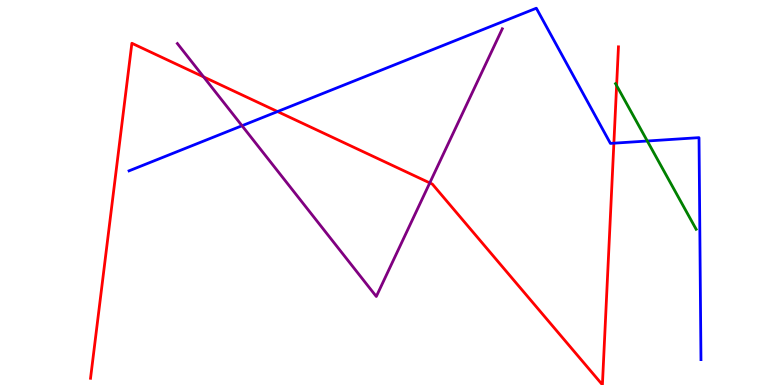[{'lines': ['blue', 'red'], 'intersections': [{'x': 3.58, 'y': 7.1}, {'x': 7.92, 'y': 6.28}]}, {'lines': ['green', 'red'], 'intersections': [{'x': 7.96, 'y': 7.78}]}, {'lines': ['purple', 'red'], 'intersections': [{'x': 2.63, 'y': 8.0}, {'x': 5.55, 'y': 5.25}]}, {'lines': ['blue', 'green'], 'intersections': [{'x': 8.35, 'y': 6.34}]}, {'lines': ['blue', 'purple'], 'intersections': [{'x': 3.12, 'y': 6.73}]}, {'lines': ['green', 'purple'], 'intersections': []}]